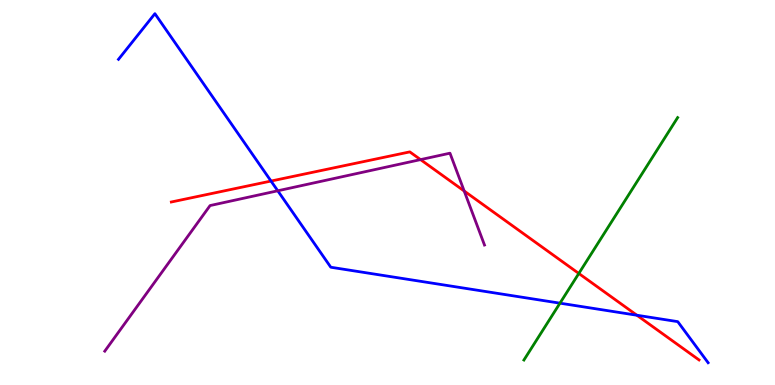[{'lines': ['blue', 'red'], 'intersections': [{'x': 3.5, 'y': 5.3}, {'x': 8.22, 'y': 1.81}]}, {'lines': ['green', 'red'], 'intersections': [{'x': 7.47, 'y': 2.9}]}, {'lines': ['purple', 'red'], 'intersections': [{'x': 5.43, 'y': 5.85}, {'x': 5.99, 'y': 5.04}]}, {'lines': ['blue', 'green'], 'intersections': [{'x': 7.23, 'y': 2.13}]}, {'lines': ['blue', 'purple'], 'intersections': [{'x': 3.58, 'y': 5.04}]}, {'lines': ['green', 'purple'], 'intersections': []}]